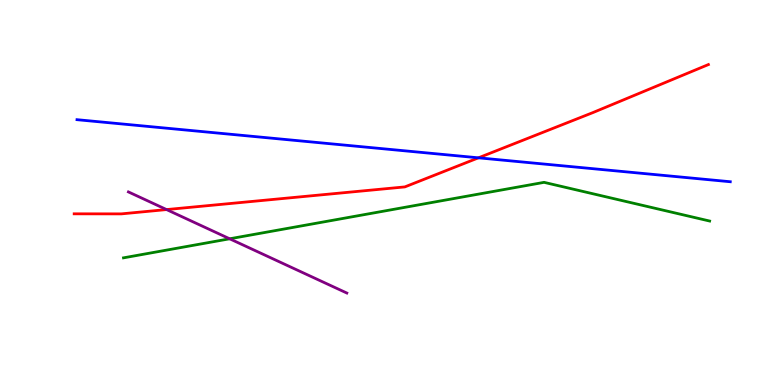[{'lines': ['blue', 'red'], 'intersections': [{'x': 6.17, 'y': 5.9}]}, {'lines': ['green', 'red'], 'intersections': []}, {'lines': ['purple', 'red'], 'intersections': [{'x': 2.15, 'y': 4.56}]}, {'lines': ['blue', 'green'], 'intersections': []}, {'lines': ['blue', 'purple'], 'intersections': []}, {'lines': ['green', 'purple'], 'intersections': [{'x': 2.96, 'y': 3.8}]}]